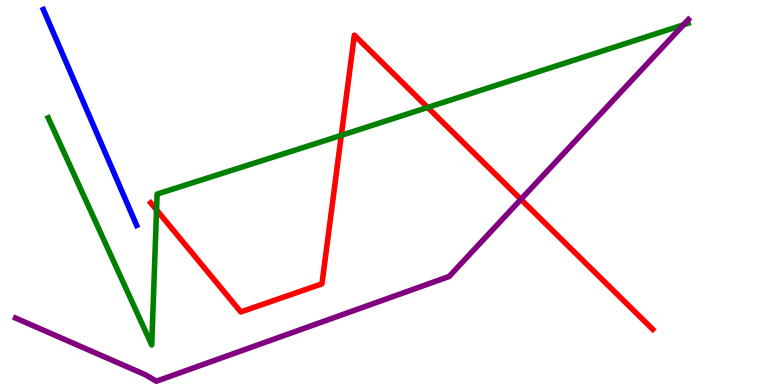[{'lines': ['blue', 'red'], 'intersections': []}, {'lines': ['green', 'red'], 'intersections': [{'x': 2.02, 'y': 4.55}, {'x': 4.4, 'y': 6.48}, {'x': 5.52, 'y': 7.21}]}, {'lines': ['purple', 'red'], 'intersections': [{'x': 6.72, 'y': 4.82}]}, {'lines': ['blue', 'green'], 'intersections': []}, {'lines': ['blue', 'purple'], 'intersections': []}, {'lines': ['green', 'purple'], 'intersections': [{'x': 8.82, 'y': 9.35}]}]